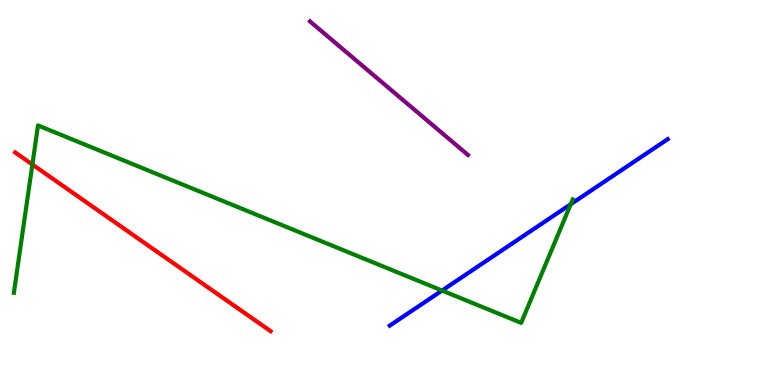[{'lines': ['blue', 'red'], 'intersections': []}, {'lines': ['green', 'red'], 'intersections': [{'x': 0.418, 'y': 5.73}]}, {'lines': ['purple', 'red'], 'intersections': []}, {'lines': ['blue', 'green'], 'intersections': [{'x': 5.7, 'y': 2.45}, {'x': 7.36, 'y': 4.7}]}, {'lines': ['blue', 'purple'], 'intersections': []}, {'lines': ['green', 'purple'], 'intersections': []}]